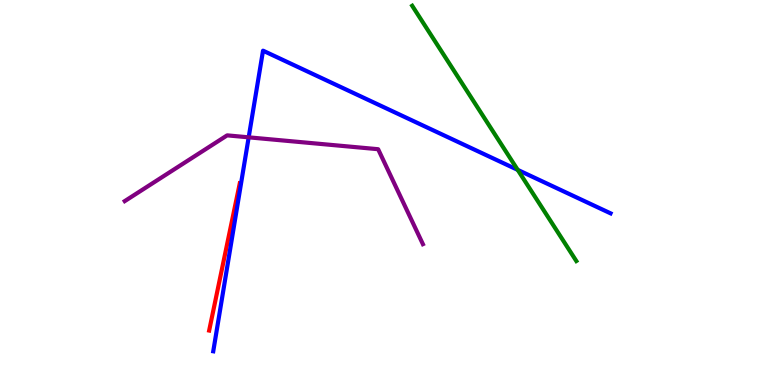[{'lines': ['blue', 'red'], 'intersections': []}, {'lines': ['green', 'red'], 'intersections': []}, {'lines': ['purple', 'red'], 'intersections': []}, {'lines': ['blue', 'green'], 'intersections': [{'x': 6.68, 'y': 5.59}]}, {'lines': ['blue', 'purple'], 'intersections': [{'x': 3.21, 'y': 6.43}]}, {'lines': ['green', 'purple'], 'intersections': []}]